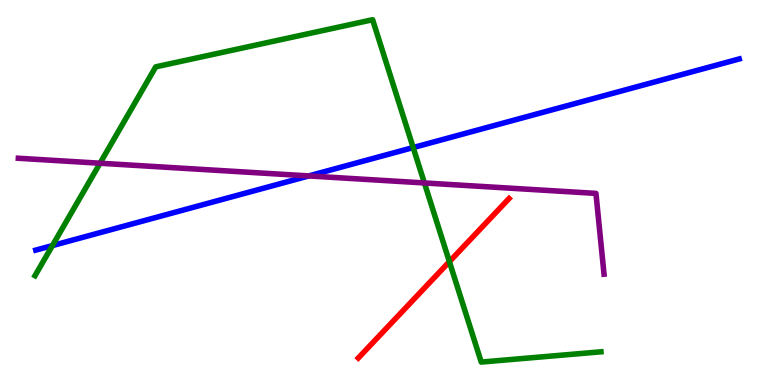[{'lines': ['blue', 'red'], 'intersections': []}, {'lines': ['green', 'red'], 'intersections': [{'x': 5.8, 'y': 3.2}]}, {'lines': ['purple', 'red'], 'intersections': []}, {'lines': ['blue', 'green'], 'intersections': [{'x': 0.676, 'y': 3.62}, {'x': 5.33, 'y': 6.17}]}, {'lines': ['blue', 'purple'], 'intersections': [{'x': 3.98, 'y': 5.43}]}, {'lines': ['green', 'purple'], 'intersections': [{'x': 1.29, 'y': 5.76}, {'x': 5.48, 'y': 5.25}]}]